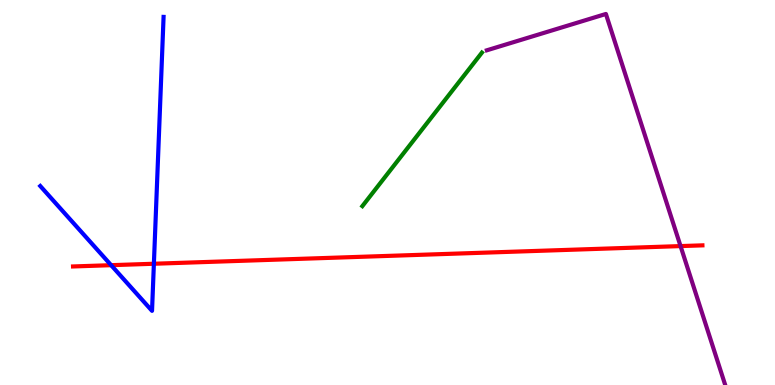[{'lines': ['blue', 'red'], 'intersections': [{'x': 1.43, 'y': 3.11}, {'x': 1.99, 'y': 3.15}]}, {'lines': ['green', 'red'], 'intersections': []}, {'lines': ['purple', 'red'], 'intersections': [{'x': 8.78, 'y': 3.61}]}, {'lines': ['blue', 'green'], 'intersections': []}, {'lines': ['blue', 'purple'], 'intersections': []}, {'lines': ['green', 'purple'], 'intersections': []}]